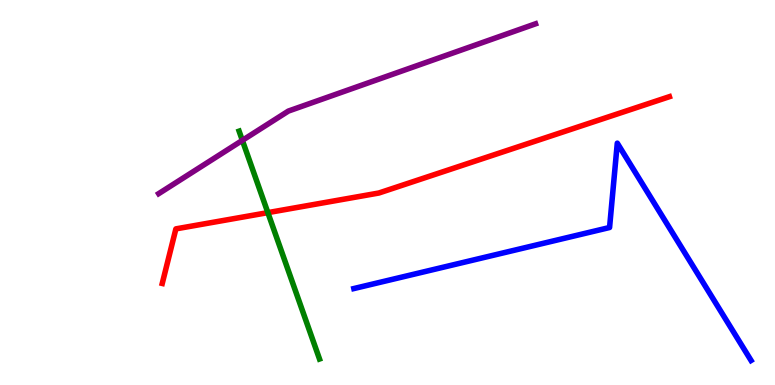[{'lines': ['blue', 'red'], 'intersections': []}, {'lines': ['green', 'red'], 'intersections': [{'x': 3.46, 'y': 4.48}]}, {'lines': ['purple', 'red'], 'intersections': []}, {'lines': ['blue', 'green'], 'intersections': []}, {'lines': ['blue', 'purple'], 'intersections': []}, {'lines': ['green', 'purple'], 'intersections': [{'x': 3.13, 'y': 6.35}]}]